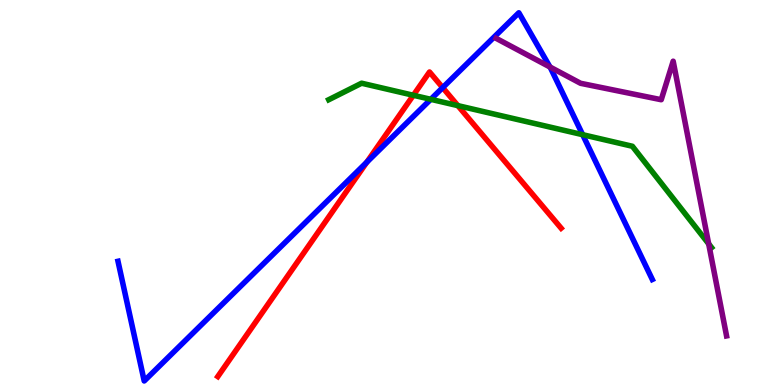[{'lines': ['blue', 'red'], 'intersections': [{'x': 4.73, 'y': 5.79}, {'x': 5.71, 'y': 7.72}]}, {'lines': ['green', 'red'], 'intersections': [{'x': 5.33, 'y': 7.53}, {'x': 5.91, 'y': 7.26}]}, {'lines': ['purple', 'red'], 'intersections': []}, {'lines': ['blue', 'green'], 'intersections': [{'x': 5.56, 'y': 7.42}, {'x': 7.52, 'y': 6.5}]}, {'lines': ['blue', 'purple'], 'intersections': [{'x': 7.1, 'y': 8.26}]}, {'lines': ['green', 'purple'], 'intersections': [{'x': 9.14, 'y': 3.67}]}]